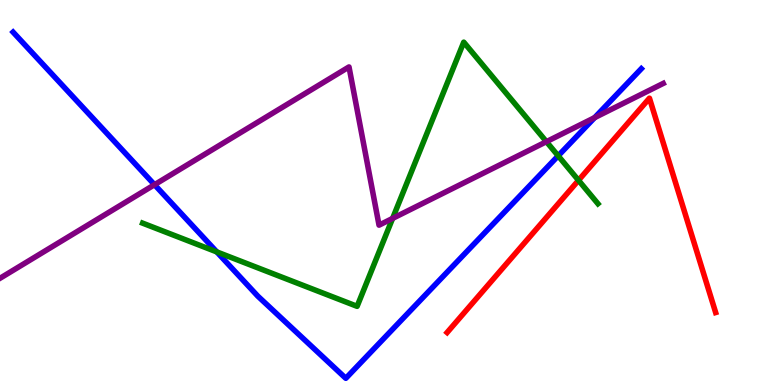[{'lines': ['blue', 'red'], 'intersections': []}, {'lines': ['green', 'red'], 'intersections': [{'x': 7.46, 'y': 5.32}]}, {'lines': ['purple', 'red'], 'intersections': []}, {'lines': ['blue', 'green'], 'intersections': [{'x': 2.8, 'y': 3.46}, {'x': 7.2, 'y': 5.95}]}, {'lines': ['blue', 'purple'], 'intersections': [{'x': 1.99, 'y': 5.2}, {'x': 7.67, 'y': 6.94}]}, {'lines': ['green', 'purple'], 'intersections': [{'x': 5.07, 'y': 4.33}, {'x': 7.05, 'y': 6.32}]}]